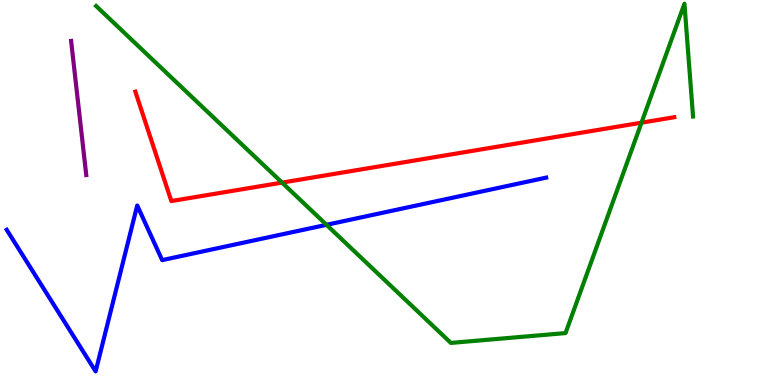[{'lines': ['blue', 'red'], 'intersections': []}, {'lines': ['green', 'red'], 'intersections': [{'x': 3.64, 'y': 5.26}, {'x': 8.28, 'y': 6.81}]}, {'lines': ['purple', 'red'], 'intersections': []}, {'lines': ['blue', 'green'], 'intersections': [{'x': 4.21, 'y': 4.16}]}, {'lines': ['blue', 'purple'], 'intersections': []}, {'lines': ['green', 'purple'], 'intersections': []}]